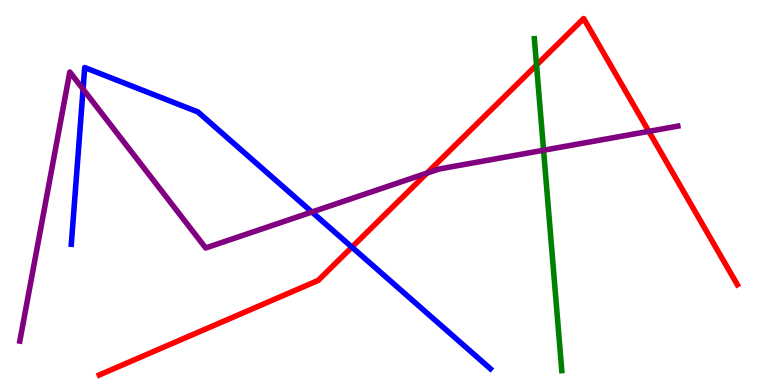[{'lines': ['blue', 'red'], 'intersections': [{'x': 4.54, 'y': 3.58}]}, {'lines': ['green', 'red'], 'intersections': [{'x': 6.92, 'y': 8.31}]}, {'lines': ['purple', 'red'], 'intersections': [{'x': 5.51, 'y': 5.5}, {'x': 8.37, 'y': 6.59}]}, {'lines': ['blue', 'green'], 'intersections': []}, {'lines': ['blue', 'purple'], 'intersections': [{'x': 1.07, 'y': 7.68}, {'x': 4.02, 'y': 4.49}]}, {'lines': ['green', 'purple'], 'intersections': [{'x': 7.01, 'y': 6.1}]}]